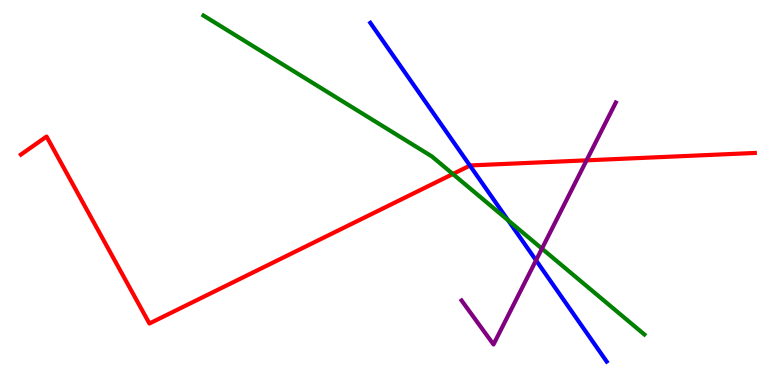[{'lines': ['blue', 'red'], 'intersections': [{'x': 6.06, 'y': 5.7}]}, {'lines': ['green', 'red'], 'intersections': [{'x': 5.84, 'y': 5.48}]}, {'lines': ['purple', 'red'], 'intersections': [{'x': 7.57, 'y': 5.84}]}, {'lines': ['blue', 'green'], 'intersections': [{'x': 6.56, 'y': 4.28}]}, {'lines': ['blue', 'purple'], 'intersections': [{'x': 6.92, 'y': 3.24}]}, {'lines': ['green', 'purple'], 'intersections': [{'x': 6.99, 'y': 3.54}]}]